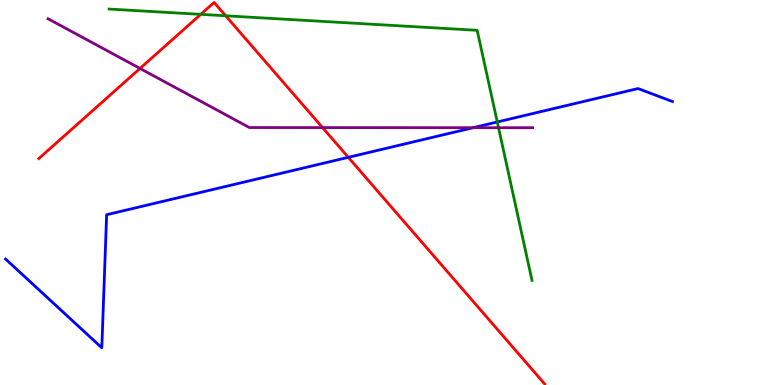[{'lines': ['blue', 'red'], 'intersections': [{'x': 4.49, 'y': 5.91}]}, {'lines': ['green', 'red'], 'intersections': [{'x': 2.59, 'y': 9.63}, {'x': 2.91, 'y': 9.59}]}, {'lines': ['purple', 'red'], 'intersections': [{'x': 1.81, 'y': 8.22}, {'x': 4.16, 'y': 6.69}]}, {'lines': ['blue', 'green'], 'intersections': [{'x': 6.42, 'y': 6.83}]}, {'lines': ['blue', 'purple'], 'intersections': [{'x': 6.11, 'y': 6.68}]}, {'lines': ['green', 'purple'], 'intersections': [{'x': 6.43, 'y': 6.68}]}]